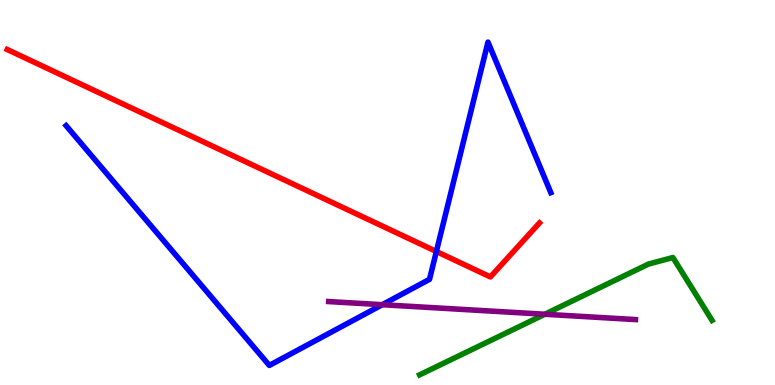[{'lines': ['blue', 'red'], 'intersections': [{'x': 5.63, 'y': 3.47}]}, {'lines': ['green', 'red'], 'intersections': []}, {'lines': ['purple', 'red'], 'intersections': []}, {'lines': ['blue', 'green'], 'intersections': []}, {'lines': ['blue', 'purple'], 'intersections': [{'x': 4.93, 'y': 2.09}]}, {'lines': ['green', 'purple'], 'intersections': [{'x': 7.03, 'y': 1.84}]}]